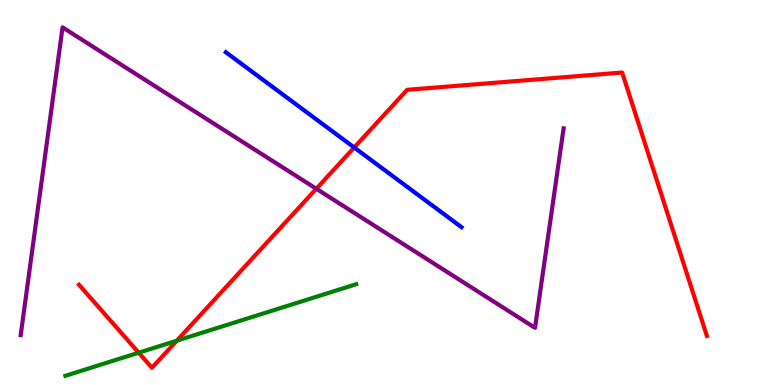[{'lines': ['blue', 'red'], 'intersections': [{'x': 4.57, 'y': 6.17}]}, {'lines': ['green', 'red'], 'intersections': [{'x': 1.79, 'y': 0.839}, {'x': 2.28, 'y': 1.15}]}, {'lines': ['purple', 'red'], 'intersections': [{'x': 4.08, 'y': 5.1}]}, {'lines': ['blue', 'green'], 'intersections': []}, {'lines': ['blue', 'purple'], 'intersections': []}, {'lines': ['green', 'purple'], 'intersections': []}]